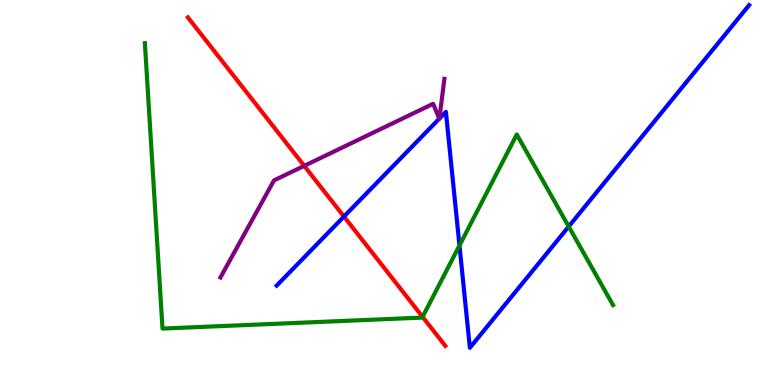[{'lines': ['blue', 'red'], 'intersections': [{'x': 4.44, 'y': 4.38}]}, {'lines': ['green', 'red'], 'intersections': [{'x': 5.45, 'y': 1.77}]}, {'lines': ['purple', 'red'], 'intersections': [{'x': 3.93, 'y': 5.69}]}, {'lines': ['blue', 'green'], 'intersections': [{'x': 5.93, 'y': 3.62}, {'x': 7.34, 'y': 4.12}]}, {'lines': ['blue', 'purple'], 'intersections': [{'x': 5.67, 'y': 6.92}, {'x': 5.67, 'y': 6.92}]}, {'lines': ['green', 'purple'], 'intersections': []}]